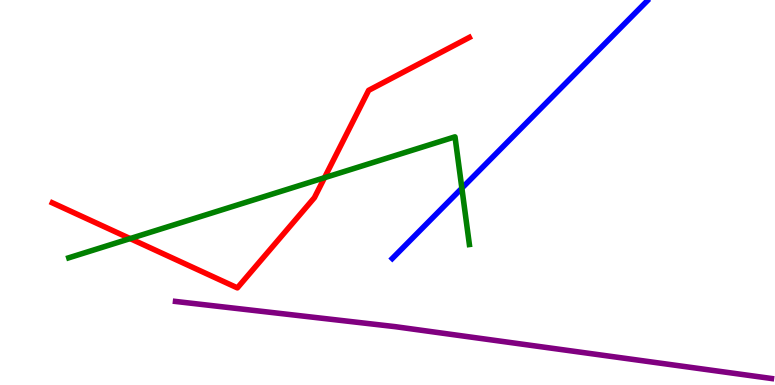[{'lines': ['blue', 'red'], 'intersections': []}, {'lines': ['green', 'red'], 'intersections': [{'x': 1.68, 'y': 3.8}, {'x': 4.19, 'y': 5.38}]}, {'lines': ['purple', 'red'], 'intersections': []}, {'lines': ['blue', 'green'], 'intersections': [{'x': 5.96, 'y': 5.11}]}, {'lines': ['blue', 'purple'], 'intersections': []}, {'lines': ['green', 'purple'], 'intersections': []}]